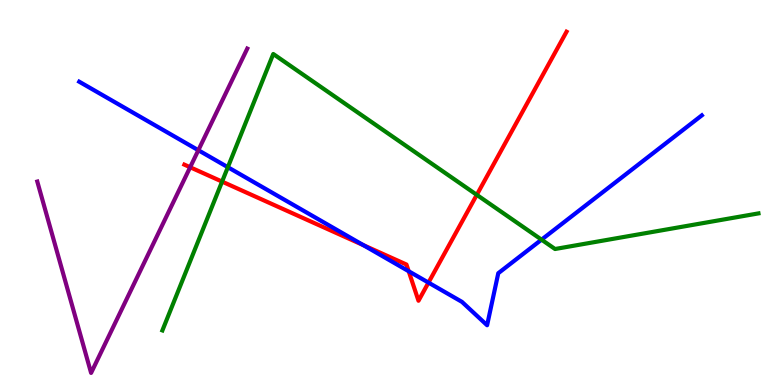[{'lines': ['blue', 'red'], 'intersections': [{'x': 4.69, 'y': 3.63}, {'x': 5.27, 'y': 2.96}, {'x': 5.53, 'y': 2.66}]}, {'lines': ['green', 'red'], 'intersections': [{'x': 2.87, 'y': 5.28}, {'x': 6.15, 'y': 4.94}]}, {'lines': ['purple', 'red'], 'intersections': [{'x': 2.45, 'y': 5.66}]}, {'lines': ['blue', 'green'], 'intersections': [{'x': 2.94, 'y': 5.66}, {'x': 6.99, 'y': 3.78}]}, {'lines': ['blue', 'purple'], 'intersections': [{'x': 2.56, 'y': 6.1}]}, {'lines': ['green', 'purple'], 'intersections': []}]